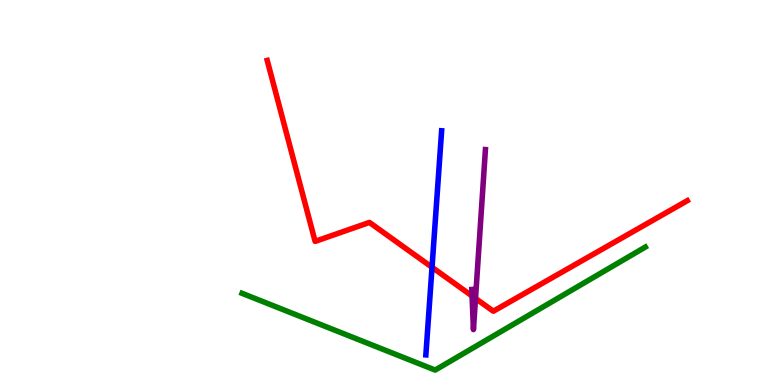[{'lines': ['blue', 'red'], 'intersections': [{'x': 5.57, 'y': 3.06}]}, {'lines': ['green', 'red'], 'intersections': []}, {'lines': ['purple', 'red'], 'intersections': [{'x': 6.09, 'y': 2.31}, {'x': 6.14, 'y': 2.25}]}, {'lines': ['blue', 'green'], 'intersections': []}, {'lines': ['blue', 'purple'], 'intersections': []}, {'lines': ['green', 'purple'], 'intersections': []}]